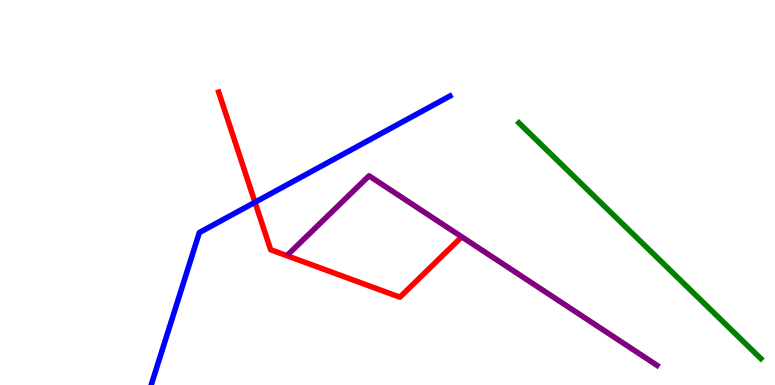[{'lines': ['blue', 'red'], 'intersections': [{'x': 3.29, 'y': 4.75}]}, {'lines': ['green', 'red'], 'intersections': []}, {'lines': ['purple', 'red'], 'intersections': []}, {'lines': ['blue', 'green'], 'intersections': []}, {'lines': ['blue', 'purple'], 'intersections': []}, {'lines': ['green', 'purple'], 'intersections': []}]